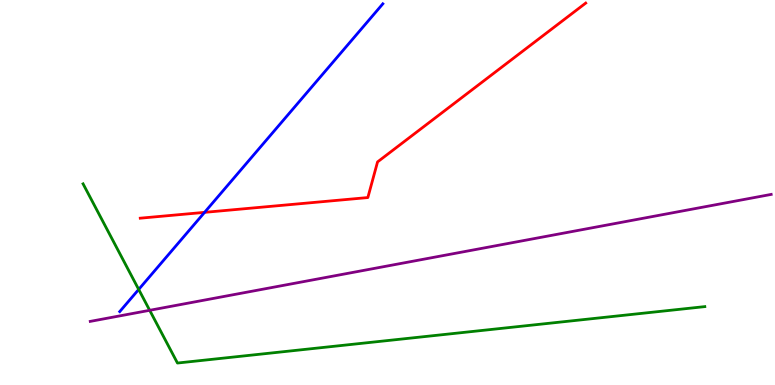[{'lines': ['blue', 'red'], 'intersections': [{'x': 2.64, 'y': 4.48}]}, {'lines': ['green', 'red'], 'intersections': []}, {'lines': ['purple', 'red'], 'intersections': []}, {'lines': ['blue', 'green'], 'intersections': [{'x': 1.79, 'y': 2.48}]}, {'lines': ['blue', 'purple'], 'intersections': []}, {'lines': ['green', 'purple'], 'intersections': [{'x': 1.93, 'y': 1.94}]}]